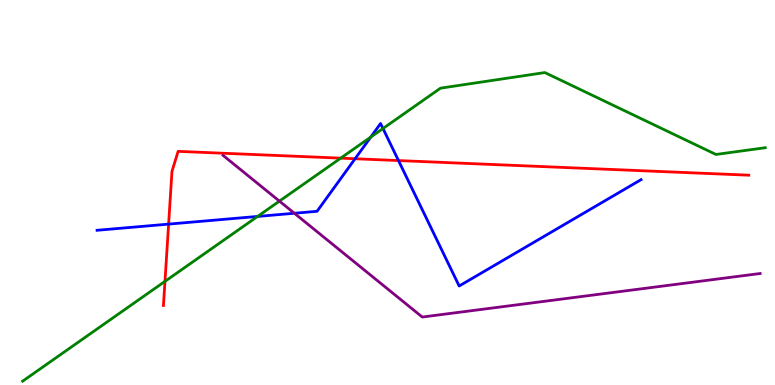[{'lines': ['blue', 'red'], 'intersections': [{'x': 2.18, 'y': 4.18}, {'x': 4.58, 'y': 5.88}, {'x': 5.14, 'y': 5.83}]}, {'lines': ['green', 'red'], 'intersections': [{'x': 2.13, 'y': 2.69}, {'x': 4.4, 'y': 5.89}]}, {'lines': ['purple', 'red'], 'intersections': []}, {'lines': ['blue', 'green'], 'intersections': [{'x': 3.32, 'y': 4.38}, {'x': 4.78, 'y': 6.44}, {'x': 4.94, 'y': 6.66}]}, {'lines': ['blue', 'purple'], 'intersections': [{'x': 3.8, 'y': 4.46}]}, {'lines': ['green', 'purple'], 'intersections': [{'x': 3.61, 'y': 4.78}]}]